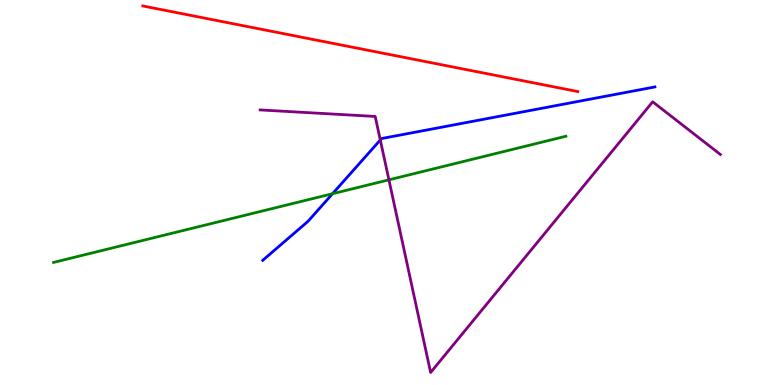[{'lines': ['blue', 'red'], 'intersections': []}, {'lines': ['green', 'red'], 'intersections': []}, {'lines': ['purple', 'red'], 'intersections': []}, {'lines': ['blue', 'green'], 'intersections': [{'x': 4.29, 'y': 4.97}]}, {'lines': ['blue', 'purple'], 'intersections': [{'x': 4.91, 'y': 6.36}]}, {'lines': ['green', 'purple'], 'intersections': [{'x': 5.02, 'y': 5.33}]}]